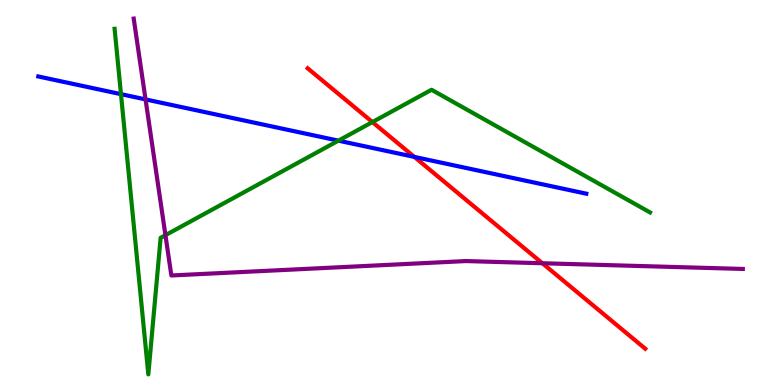[{'lines': ['blue', 'red'], 'intersections': [{'x': 5.35, 'y': 5.92}]}, {'lines': ['green', 'red'], 'intersections': [{'x': 4.81, 'y': 6.83}]}, {'lines': ['purple', 'red'], 'intersections': [{'x': 7.0, 'y': 3.16}]}, {'lines': ['blue', 'green'], 'intersections': [{'x': 1.56, 'y': 7.55}, {'x': 4.37, 'y': 6.35}]}, {'lines': ['blue', 'purple'], 'intersections': [{'x': 1.88, 'y': 7.42}]}, {'lines': ['green', 'purple'], 'intersections': [{'x': 2.13, 'y': 3.89}]}]